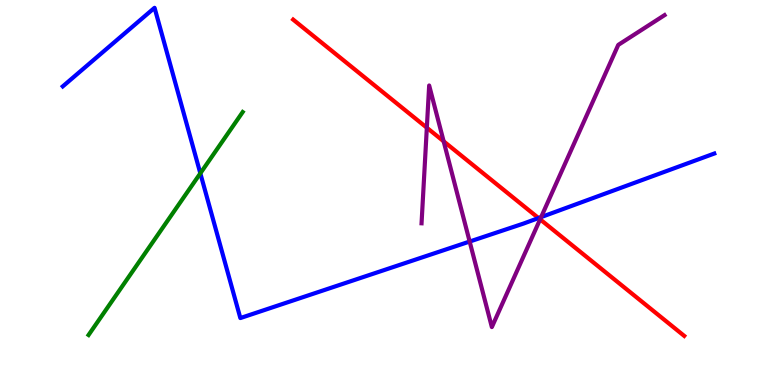[{'lines': ['blue', 'red'], 'intersections': [{'x': 6.95, 'y': 4.34}]}, {'lines': ['green', 'red'], 'intersections': []}, {'lines': ['purple', 'red'], 'intersections': [{'x': 5.51, 'y': 6.68}, {'x': 5.72, 'y': 6.33}, {'x': 6.97, 'y': 4.3}]}, {'lines': ['blue', 'green'], 'intersections': [{'x': 2.58, 'y': 5.5}]}, {'lines': ['blue', 'purple'], 'intersections': [{'x': 6.06, 'y': 3.73}, {'x': 6.98, 'y': 4.36}]}, {'lines': ['green', 'purple'], 'intersections': []}]